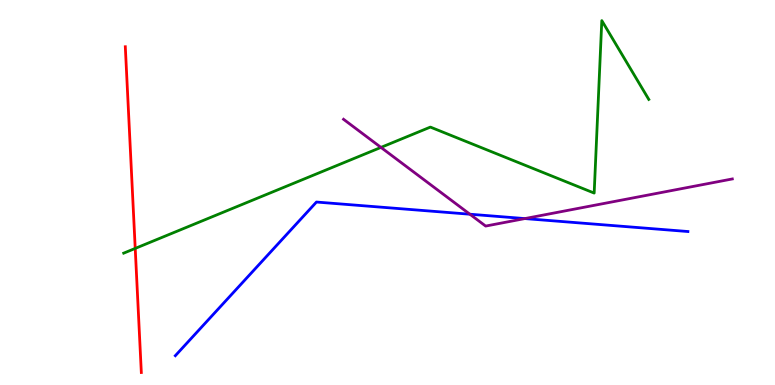[{'lines': ['blue', 'red'], 'intersections': []}, {'lines': ['green', 'red'], 'intersections': [{'x': 1.74, 'y': 3.55}]}, {'lines': ['purple', 'red'], 'intersections': []}, {'lines': ['blue', 'green'], 'intersections': []}, {'lines': ['blue', 'purple'], 'intersections': [{'x': 6.06, 'y': 4.44}, {'x': 6.77, 'y': 4.32}]}, {'lines': ['green', 'purple'], 'intersections': [{'x': 4.92, 'y': 6.17}]}]